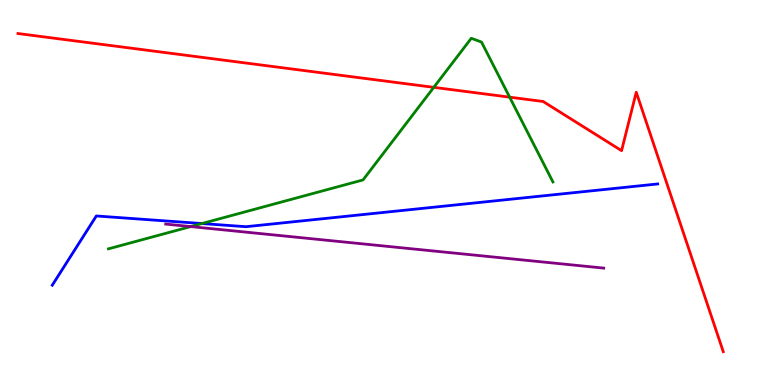[{'lines': ['blue', 'red'], 'intersections': []}, {'lines': ['green', 'red'], 'intersections': [{'x': 5.6, 'y': 7.73}, {'x': 6.58, 'y': 7.48}]}, {'lines': ['purple', 'red'], 'intersections': []}, {'lines': ['blue', 'green'], 'intersections': [{'x': 2.61, 'y': 4.19}]}, {'lines': ['blue', 'purple'], 'intersections': []}, {'lines': ['green', 'purple'], 'intersections': [{'x': 2.46, 'y': 4.11}]}]